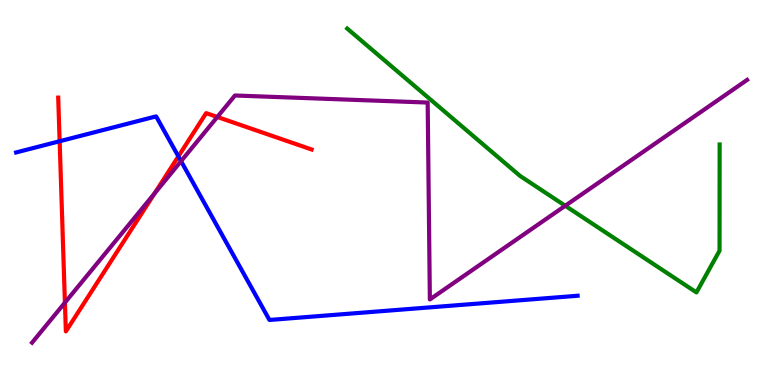[{'lines': ['blue', 'red'], 'intersections': [{'x': 0.77, 'y': 6.33}, {'x': 2.3, 'y': 5.94}]}, {'lines': ['green', 'red'], 'intersections': []}, {'lines': ['purple', 'red'], 'intersections': [{'x': 0.838, 'y': 2.14}, {'x': 1.99, 'y': 4.97}, {'x': 2.8, 'y': 6.96}]}, {'lines': ['blue', 'green'], 'intersections': []}, {'lines': ['blue', 'purple'], 'intersections': [{'x': 2.34, 'y': 5.81}]}, {'lines': ['green', 'purple'], 'intersections': [{'x': 7.29, 'y': 4.66}]}]